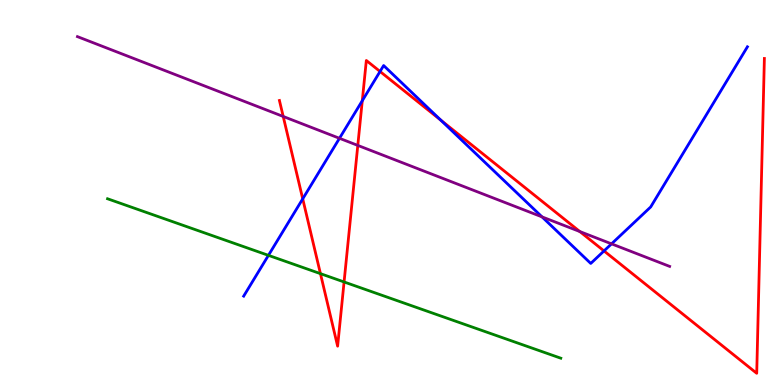[{'lines': ['blue', 'red'], 'intersections': [{'x': 3.91, 'y': 4.84}, {'x': 4.67, 'y': 7.38}, {'x': 4.9, 'y': 8.14}, {'x': 5.69, 'y': 6.88}, {'x': 7.79, 'y': 3.48}]}, {'lines': ['green', 'red'], 'intersections': [{'x': 4.13, 'y': 2.89}, {'x': 4.44, 'y': 2.68}]}, {'lines': ['purple', 'red'], 'intersections': [{'x': 3.65, 'y': 6.97}, {'x': 4.62, 'y': 6.22}, {'x': 7.48, 'y': 3.99}]}, {'lines': ['blue', 'green'], 'intersections': [{'x': 3.46, 'y': 3.37}]}, {'lines': ['blue', 'purple'], 'intersections': [{'x': 4.38, 'y': 6.41}, {'x': 6.99, 'y': 4.37}, {'x': 7.89, 'y': 3.67}]}, {'lines': ['green', 'purple'], 'intersections': []}]